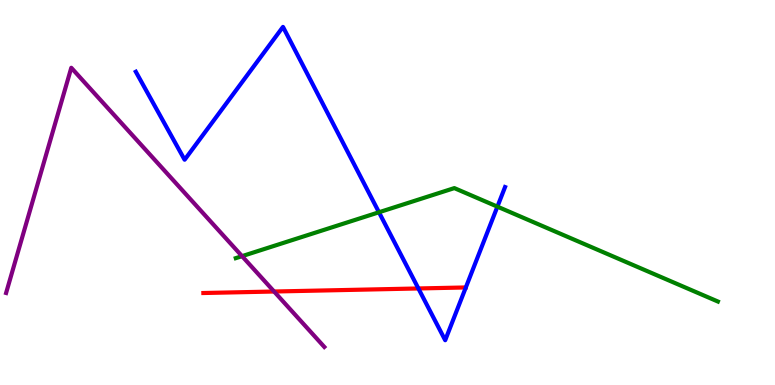[{'lines': ['blue', 'red'], 'intersections': [{'x': 5.4, 'y': 2.51}]}, {'lines': ['green', 'red'], 'intersections': []}, {'lines': ['purple', 'red'], 'intersections': [{'x': 3.54, 'y': 2.43}]}, {'lines': ['blue', 'green'], 'intersections': [{'x': 4.89, 'y': 4.49}, {'x': 6.42, 'y': 4.63}]}, {'lines': ['blue', 'purple'], 'intersections': []}, {'lines': ['green', 'purple'], 'intersections': [{'x': 3.12, 'y': 3.35}]}]